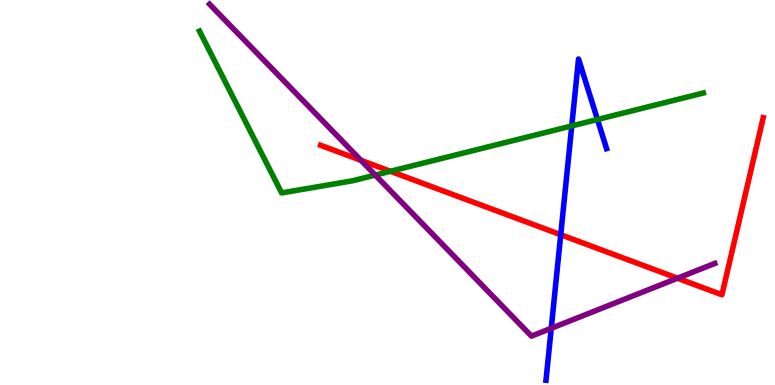[{'lines': ['blue', 'red'], 'intersections': [{'x': 7.24, 'y': 3.9}]}, {'lines': ['green', 'red'], 'intersections': [{'x': 5.04, 'y': 5.55}]}, {'lines': ['purple', 'red'], 'intersections': [{'x': 4.66, 'y': 5.84}, {'x': 8.74, 'y': 2.77}]}, {'lines': ['blue', 'green'], 'intersections': [{'x': 7.38, 'y': 6.73}, {'x': 7.71, 'y': 6.9}]}, {'lines': ['blue', 'purple'], 'intersections': [{'x': 7.11, 'y': 1.47}]}, {'lines': ['green', 'purple'], 'intersections': [{'x': 4.84, 'y': 5.45}]}]